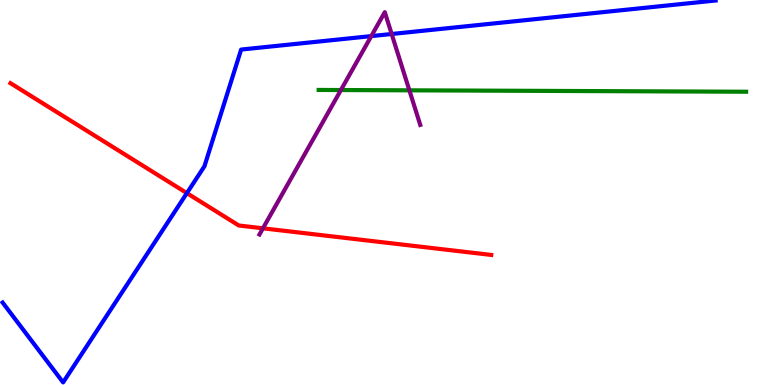[{'lines': ['blue', 'red'], 'intersections': [{'x': 2.41, 'y': 4.98}]}, {'lines': ['green', 'red'], 'intersections': []}, {'lines': ['purple', 'red'], 'intersections': [{'x': 3.39, 'y': 4.07}]}, {'lines': ['blue', 'green'], 'intersections': []}, {'lines': ['blue', 'purple'], 'intersections': [{'x': 4.79, 'y': 9.06}, {'x': 5.05, 'y': 9.12}]}, {'lines': ['green', 'purple'], 'intersections': [{'x': 4.4, 'y': 7.66}, {'x': 5.28, 'y': 7.65}]}]